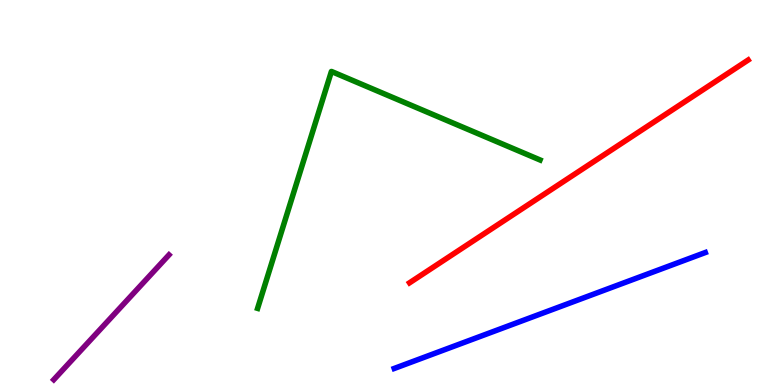[{'lines': ['blue', 'red'], 'intersections': []}, {'lines': ['green', 'red'], 'intersections': []}, {'lines': ['purple', 'red'], 'intersections': []}, {'lines': ['blue', 'green'], 'intersections': []}, {'lines': ['blue', 'purple'], 'intersections': []}, {'lines': ['green', 'purple'], 'intersections': []}]